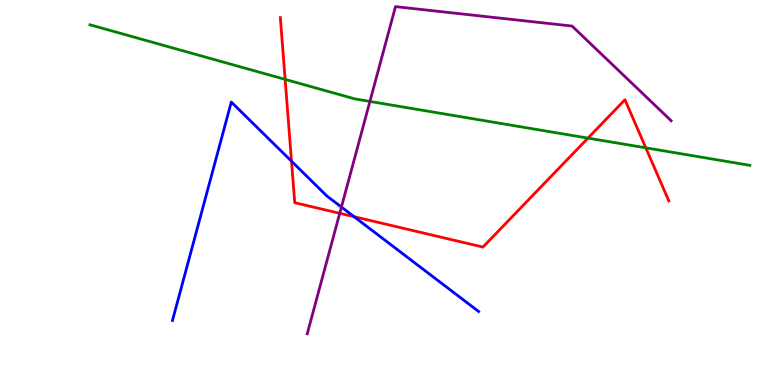[{'lines': ['blue', 'red'], 'intersections': [{'x': 3.76, 'y': 5.81}, {'x': 4.57, 'y': 4.37}]}, {'lines': ['green', 'red'], 'intersections': [{'x': 3.68, 'y': 7.94}, {'x': 7.59, 'y': 6.41}, {'x': 8.33, 'y': 6.16}]}, {'lines': ['purple', 'red'], 'intersections': [{'x': 4.38, 'y': 4.46}]}, {'lines': ['blue', 'green'], 'intersections': []}, {'lines': ['blue', 'purple'], 'intersections': [{'x': 4.41, 'y': 4.62}]}, {'lines': ['green', 'purple'], 'intersections': [{'x': 4.77, 'y': 7.37}]}]